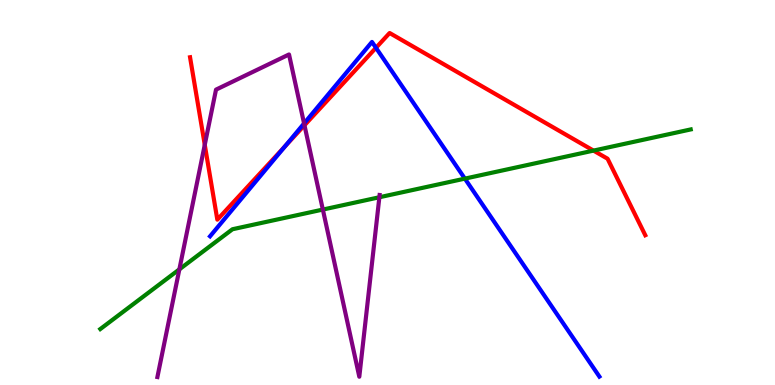[{'lines': ['blue', 'red'], 'intersections': [{'x': 3.68, 'y': 6.19}, {'x': 4.85, 'y': 8.76}]}, {'lines': ['green', 'red'], 'intersections': [{'x': 7.66, 'y': 6.09}]}, {'lines': ['purple', 'red'], 'intersections': [{'x': 2.64, 'y': 6.24}, {'x': 3.93, 'y': 6.75}]}, {'lines': ['blue', 'green'], 'intersections': [{'x': 6.0, 'y': 5.36}]}, {'lines': ['blue', 'purple'], 'intersections': [{'x': 3.92, 'y': 6.79}]}, {'lines': ['green', 'purple'], 'intersections': [{'x': 2.31, 'y': 3.0}, {'x': 4.17, 'y': 4.56}, {'x': 4.9, 'y': 4.88}]}]